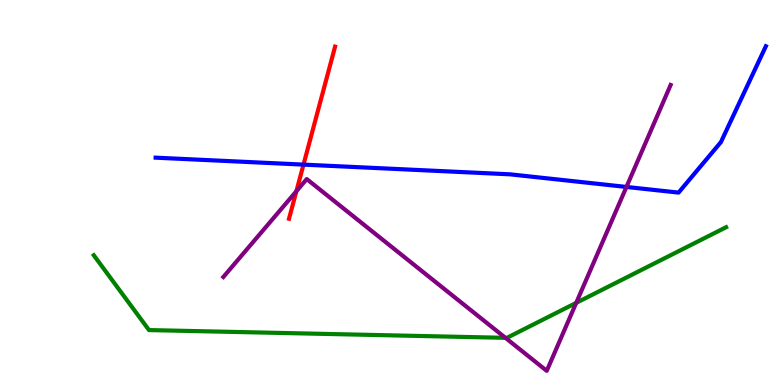[{'lines': ['blue', 'red'], 'intersections': [{'x': 3.92, 'y': 5.72}]}, {'lines': ['green', 'red'], 'intersections': []}, {'lines': ['purple', 'red'], 'intersections': [{'x': 3.82, 'y': 5.03}]}, {'lines': ['blue', 'green'], 'intersections': []}, {'lines': ['blue', 'purple'], 'intersections': [{'x': 8.08, 'y': 5.14}]}, {'lines': ['green', 'purple'], 'intersections': [{'x': 6.52, 'y': 1.23}, {'x': 7.43, 'y': 2.13}]}]